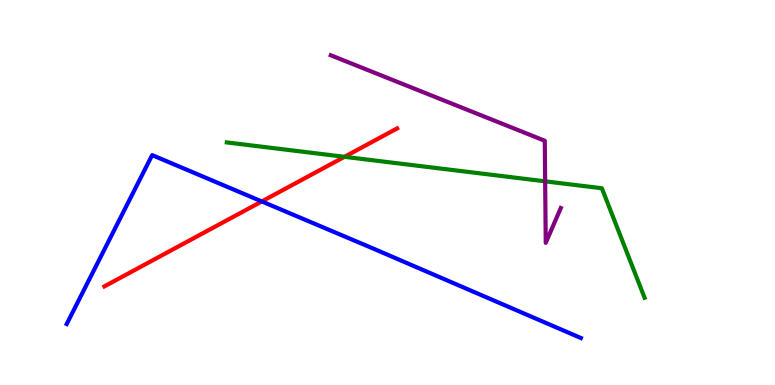[{'lines': ['blue', 'red'], 'intersections': [{'x': 3.38, 'y': 4.77}]}, {'lines': ['green', 'red'], 'intersections': [{'x': 4.45, 'y': 5.93}]}, {'lines': ['purple', 'red'], 'intersections': []}, {'lines': ['blue', 'green'], 'intersections': []}, {'lines': ['blue', 'purple'], 'intersections': []}, {'lines': ['green', 'purple'], 'intersections': [{'x': 7.03, 'y': 5.29}]}]